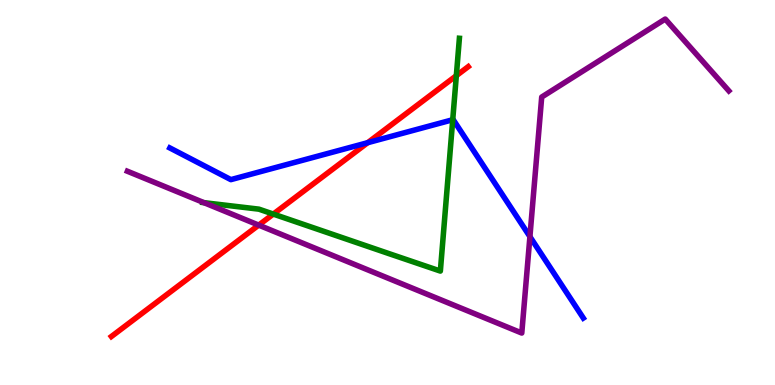[{'lines': ['blue', 'red'], 'intersections': [{'x': 4.74, 'y': 6.29}]}, {'lines': ['green', 'red'], 'intersections': [{'x': 3.53, 'y': 4.44}, {'x': 5.89, 'y': 8.03}]}, {'lines': ['purple', 'red'], 'intersections': [{'x': 3.34, 'y': 4.15}]}, {'lines': ['blue', 'green'], 'intersections': [{'x': 5.84, 'y': 6.89}]}, {'lines': ['blue', 'purple'], 'intersections': [{'x': 6.84, 'y': 3.85}]}, {'lines': ['green', 'purple'], 'intersections': [{'x': 2.63, 'y': 4.74}]}]